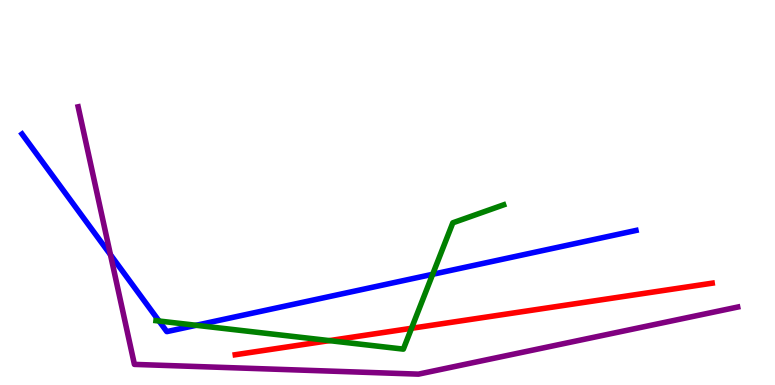[{'lines': ['blue', 'red'], 'intersections': []}, {'lines': ['green', 'red'], 'intersections': [{'x': 4.25, 'y': 1.15}, {'x': 5.31, 'y': 1.47}]}, {'lines': ['purple', 'red'], 'intersections': []}, {'lines': ['blue', 'green'], 'intersections': [{'x': 2.05, 'y': 1.66}, {'x': 2.53, 'y': 1.55}, {'x': 5.58, 'y': 2.88}]}, {'lines': ['blue', 'purple'], 'intersections': [{'x': 1.43, 'y': 3.38}]}, {'lines': ['green', 'purple'], 'intersections': []}]